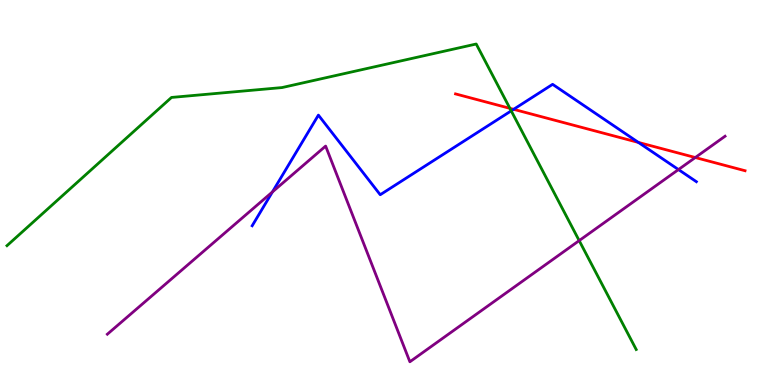[{'lines': ['blue', 'red'], 'intersections': [{'x': 6.63, 'y': 7.16}, {'x': 8.24, 'y': 6.3}]}, {'lines': ['green', 'red'], 'intersections': [{'x': 6.58, 'y': 7.19}]}, {'lines': ['purple', 'red'], 'intersections': [{'x': 8.97, 'y': 5.91}]}, {'lines': ['blue', 'green'], 'intersections': [{'x': 6.6, 'y': 7.12}]}, {'lines': ['blue', 'purple'], 'intersections': [{'x': 3.52, 'y': 5.01}, {'x': 8.75, 'y': 5.6}]}, {'lines': ['green', 'purple'], 'intersections': [{'x': 7.47, 'y': 3.75}]}]